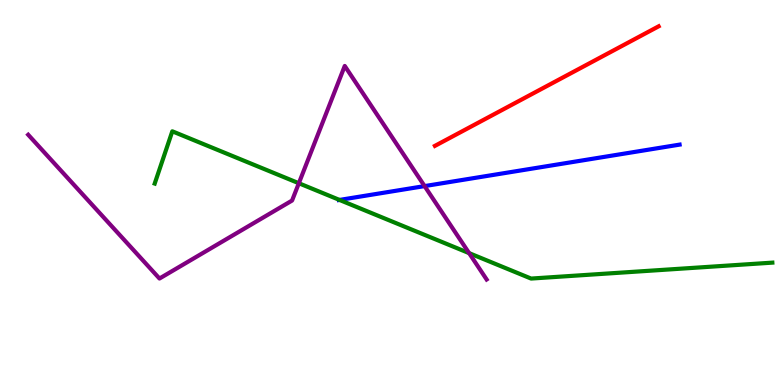[{'lines': ['blue', 'red'], 'intersections': []}, {'lines': ['green', 'red'], 'intersections': []}, {'lines': ['purple', 'red'], 'intersections': []}, {'lines': ['blue', 'green'], 'intersections': [{'x': 4.38, 'y': 4.81}]}, {'lines': ['blue', 'purple'], 'intersections': [{'x': 5.48, 'y': 5.17}]}, {'lines': ['green', 'purple'], 'intersections': [{'x': 3.86, 'y': 5.24}, {'x': 6.05, 'y': 3.43}]}]